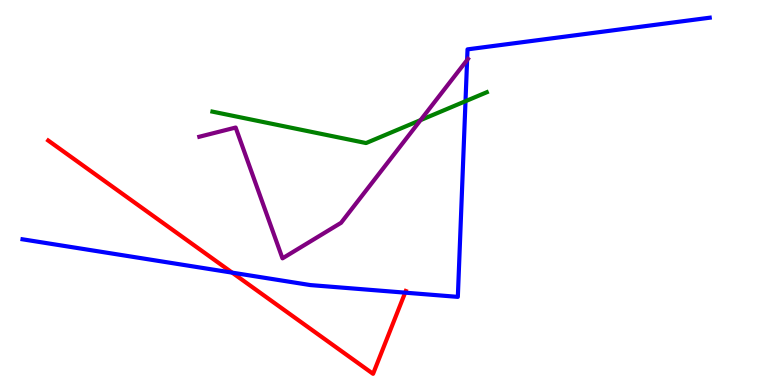[{'lines': ['blue', 'red'], 'intersections': [{'x': 3.0, 'y': 2.92}, {'x': 5.23, 'y': 2.4}]}, {'lines': ['green', 'red'], 'intersections': []}, {'lines': ['purple', 'red'], 'intersections': []}, {'lines': ['blue', 'green'], 'intersections': [{'x': 6.01, 'y': 7.37}]}, {'lines': ['blue', 'purple'], 'intersections': [{'x': 6.03, 'y': 8.44}]}, {'lines': ['green', 'purple'], 'intersections': [{'x': 5.43, 'y': 6.88}]}]